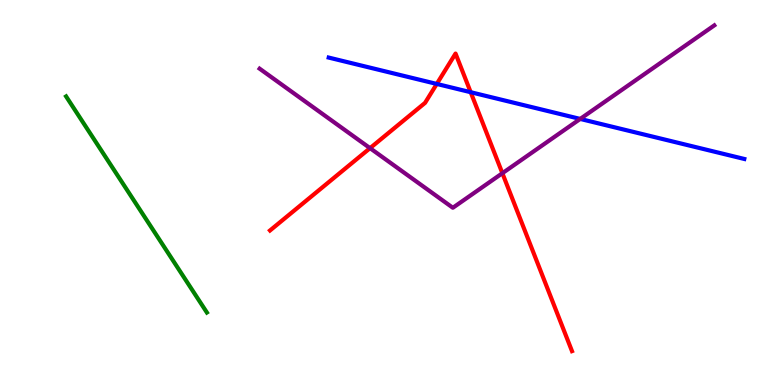[{'lines': ['blue', 'red'], 'intersections': [{'x': 5.64, 'y': 7.82}, {'x': 6.07, 'y': 7.6}]}, {'lines': ['green', 'red'], 'intersections': []}, {'lines': ['purple', 'red'], 'intersections': [{'x': 4.77, 'y': 6.15}, {'x': 6.48, 'y': 5.5}]}, {'lines': ['blue', 'green'], 'intersections': []}, {'lines': ['blue', 'purple'], 'intersections': [{'x': 7.49, 'y': 6.91}]}, {'lines': ['green', 'purple'], 'intersections': []}]